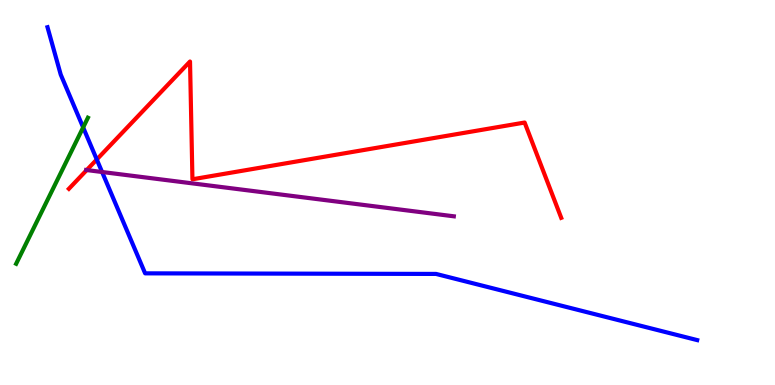[{'lines': ['blue', 'red'], 'intersections': [{'x': 1.25, 'y': 5.86}]}, {'lines': ['green', 'red'], 'intersections': []}, {'lines': ['purple', 'red'], 'intersections': [{'x': 1.12, 'y': 5.58}]}, {'lines': ['blue', 'green'], 'intersections': [{'x': 1.07, 'y': 6.69}]}, {'lines': ['blue', 'purple'], 'intersections': [{'x': 1.32, 'y': 5.53}]}, {'lines': ['green', 'purple'], 'intersections': []}]